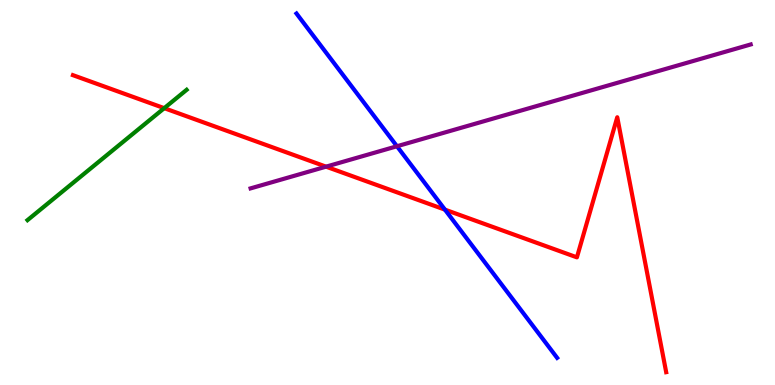[{'lines': ['blue', 'red'], 'intersections': [{'x': 5.74, 'y': 4.55}]}, {'lines': ['green', 'red'], 'intersections': [{'x': 2.12, 'y': 7.19}]}, {'lines': ['purple', 'red'], 'intersections': [{'x': 4.21, 'y': 5.67}]}, {'lines': ['blue', 'green'], 'intersections': []}, {'lines': ['blue', 'purple'], 'intersections': [{'x': 5.12, 'y': 6.2}]}, {'lines': ['green', 'purple'], 'intersections': []}]